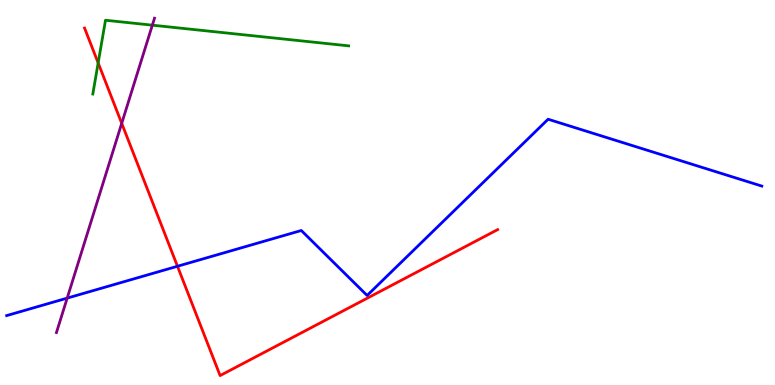[{'lines': ['blue', 'red'], 'intersections': [{'x': 2.29, 'y': 3.08}]}, {'lines': ['green', 'red'], 'intersections': [{'x': 1.27, 'y': 8.37}]}, {'lines': ['purple', 'red'], 'intersections': [{'x': 1.57, 'y': 6.8}]}, {'lines': ['blue', 'green'], 'intersections': []}, {'lines': ['blue', 'purple'], 'intersections': [{'x': 0.867, 'y': 2.26}]}, {'lines': ['green', 'purple'], 'intersections': [{'x': 1.97, 'y': 9.35}]}]